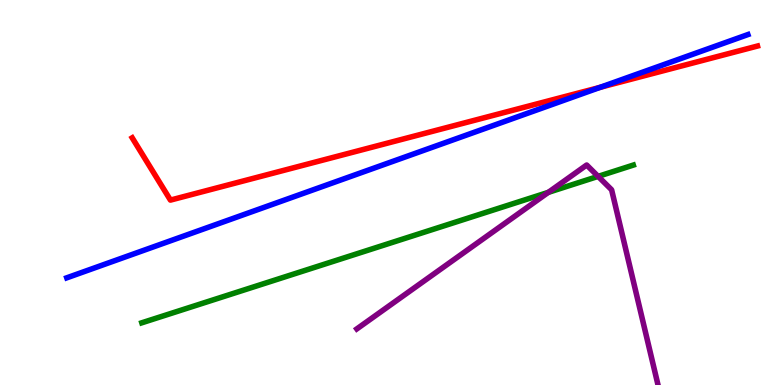[{'lines': ['blue', 'red'], 'intersections': [{'x': 7.75, 'y': 7.73}]}, {'lines': ['green', 'red'], 'intersections': []}, {'lines': ['purple', 'red'], 'intersections': []}, {'lines': ['blue', 'green'], 'intersections': []}, {'lines': ['blue', 'purple'], 'intersections': []}, {'lines': ['green', 'purple'], 'intersections': [{'x': 7.08, 'y': 5.0}, {'x': 7.72, 'y': 5.42}]}]